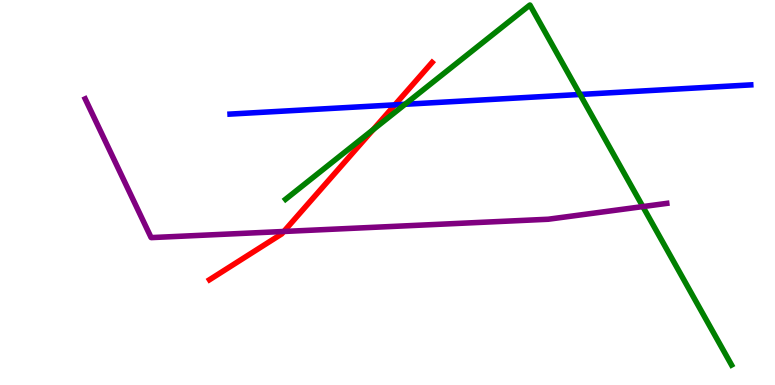[{'lines': ['blue', 'red'], 'intersections': [{'x': 5.1, 'y': 7.28}]}, {'lines': ['green', 'red'], 'intersections': [{'x': 4.81, 'y': 6.63}]}, {'lines': ['purple', 'red'], 'intersections': [{'x': 3.66, 'y': 3.99}]}, {'lines': ['blue', 'green'], 'intersections': [{'x': 5.23, 'y': 7.29}, {'x': 7.48, 'y': 7.55}]}, {'lines': ['blue', 'purple'], 'intersections': []}, {'lines': ['green', 'purple'], 'intersections': [{'x': 8.29, 'y': 4.63}]}]